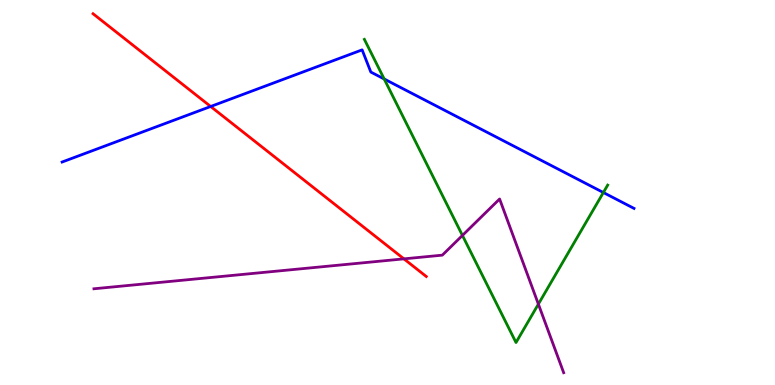[{'lines': ['blue', 'red'], 'intersections': [{'x': 2.72, 'y': 7.23}]}, {'lines': ['green', 'red'], 'intersections': []}, {'lines': ['purple', 'red'], 'intersections': [{'x': 5.21, 'y': 3.28}]}, {'lines': ['blue', 'green'], 'intersections': [{'x': 4.96, 'y': 7.95}, {'x': 7.79, 'y': 5.0}]}, {'lines': ['blue', 'purple'], 'intersections': []}, {'lines': ['green', 'purple'], 'intersections': [{'x': 5.97, 'y': 3.88}, {'x': 6.95, 'y': 2.1}]}]